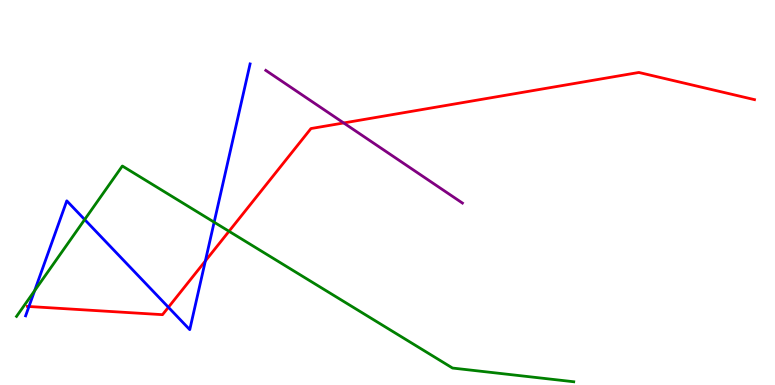[{'lines': ['blue', 'red'], 'intersections': [{'x': 0.374, 'y': 2.04}, {'x': 2.17, 'y': 2.02}, {'x': 2.65, 'y': 3.22}]}, {'lines': ['green', 'red'], 'intersections': [{'x': 2.96, 'y': 3.99}]}, {'lines': ['purple', 'red'], 'intersections': [{'x': 4.43, 'y': 6.81}]}, {'lines': ['blue', 'green'], 'intersections': [{'x': 0.447, 'y': 2.45}, {'x': 1.09, 'y': 4.3}, {'x': 2.76, 'y': 4.23}]}, {'lines': ['blue', 'purple'], 'intersections': []}, {'lines': ['green', 'purple'], 'intersections': []}]